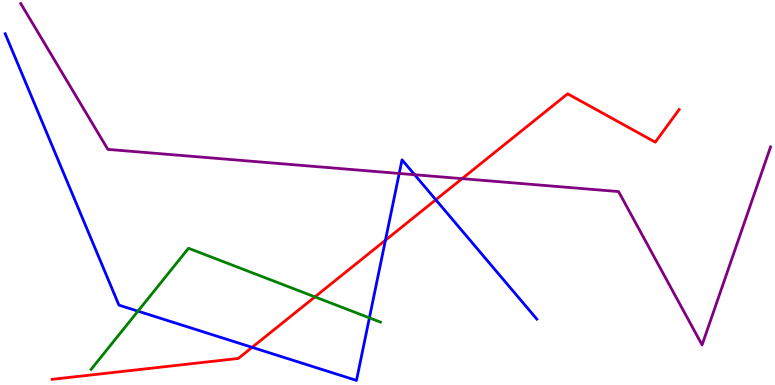[{'lines': ['blue', 'red'], 'intersections': [{'x': 3.25, 'y': 0.978}, {'x': 4.97, 'y': 3.76}, {'x': 5.62, 'y': 4.81}]}, {'lines': ['green', 'red'], 'intersections': [{'x': 4.06, 'y': 2.29}]}, {'lines': ['purple', 'red'], 'intersections': [{'x': 5.96, 'y': 5.36}]}, {'lines': ['blue', 'green'], 'intersections': [{'x': 1.78, 'y': 1.92}, {'x': 4.77, 'y': 1.74}]}, {'lines': ['blue', 'purple'], 'intersections': [{'x': 5.15, 'y': 5.49}, {'x': 5.35, 'y': 5.46}]}, {'lines': ['green', 'purple'], 'intersections': []}]